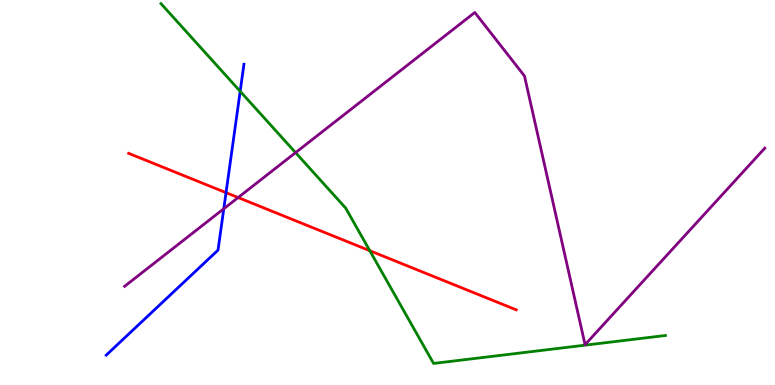[{'lines': ['blue', 'red'], 'intersections': [{'x': 2.92, 'y': 5.0}]}, {'lines': ['green', 'red'], 'intersections': [{'x': 4.77, 'y': 3.49}]}, {'lines': ['purple', 'red'], 'intersections': [{'x': 3.07, 'y': 4.87}]}, {'lines': ['blue', 'green'], 'intersections': [{'x': 3.1, 'y': 7.63}]}, {'lines': ['blue', 'purple'], 'intersections': [{'x': 2.89, 'y': 4.58}]}, {'lines': ['green', 'purple'], 'intersections': [{'x': 3.81, 'y': 6.04}]}]